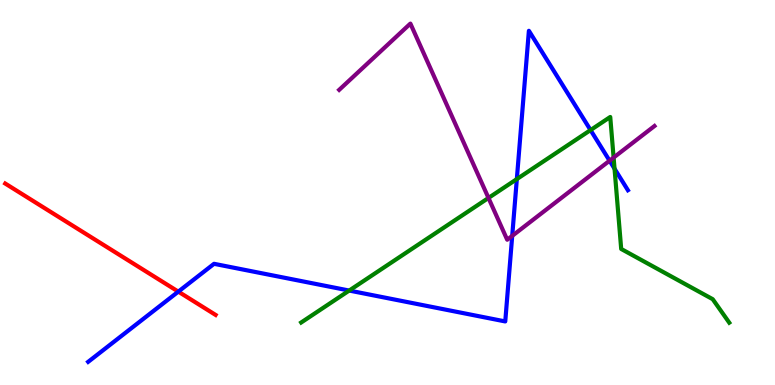[{'lines': ['blue', 'red'], 'intersections': [{'x': 2.3, 'y': 2.43}]}, {'lines': ['green', 'red'], 'intersections': []}, {'lines': ['purple', 'red'], 'intersections': []}, {'lines': ['blue', 'green'], 'intersections': [{'x': 4.51, 'y': 2.45}, {'x': 6.67, 'y': 5.35}, {'x': 7.62, 'y': 6.62}, {'x': 7.93, 'y': 5.62}]}, {'lines': ['blue', 'purple'], 'intersections': [{'x': 6.61, 'y': 3.87}, {'x': 7.87, 'y': 5.83}]}, {'lines': ['green', 'purple'], 'intersections': [{'x': 6.3, 'y': 4.86}, {'x': 7.92, 'y': 5.91}]}]